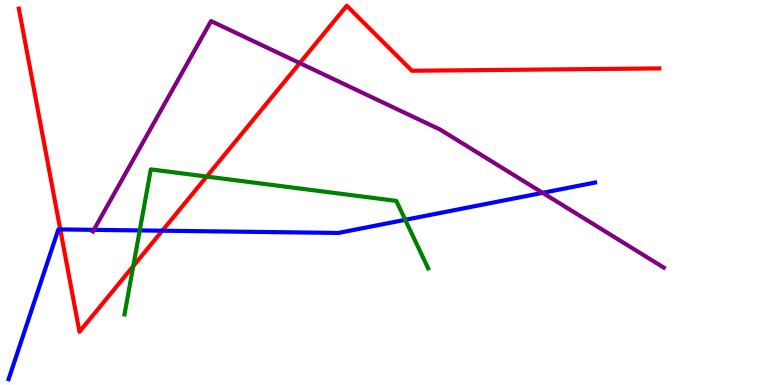[{'lines': ['blue', 'red'], 'intersections': [{'x': 0.778, 'y': 4.04}, {'x': 2.09, 'y': 4.01}]}, {'lines': ['green', 'red'], 'intersections': [{'x': 1.72, 'y': 3.09}, {'x': 2.67, 'y': 5.41}]}, {'lines': ['purple', 'red'], 'intersections': [{'x': 3.87, 'y': 8.36}]}, {'lines': ['blue', 'green'], 'intersections': [{'x': 1.8, 'y': 4.01}, {'x': 5.23, 'y': 4.29}]}, {'lines': ['blue', 'purple'], 'intersections': [{'x': 1.21, 'y': 4.03}, {'x': 7.0, 'y': 4.99}]}, {'lines': ['green', 'purple'], 'intersections': []}]